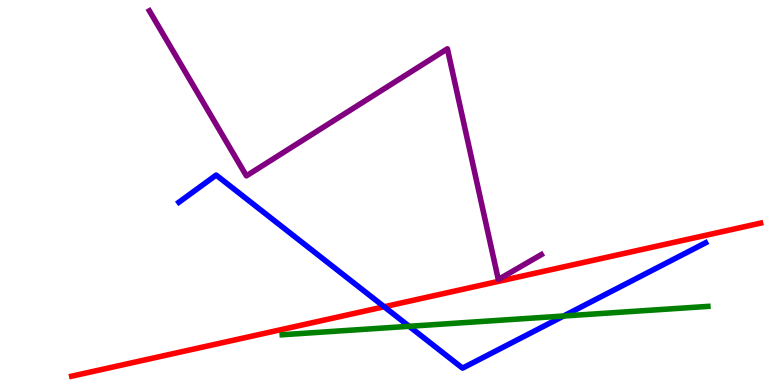[{'lines': ['blue', 'red'], 'intersections': [{'x': 4.96, 'y': 2.03}]}, {'lines': ['green', 'red'], 'intersections': []}, {'lines': ['purple', 'red'], 'intersections': []}, {'lines': ['blue', 'green'], 'intersections': [{'x': 5.28, 'y': 1.52}, {'x': 7.27, 'y': 1.79}]}, {'lines': ['blue', 'purple'], 'intersections': []}, {'lines': ['green', 'purple'], 'intersections': []}]